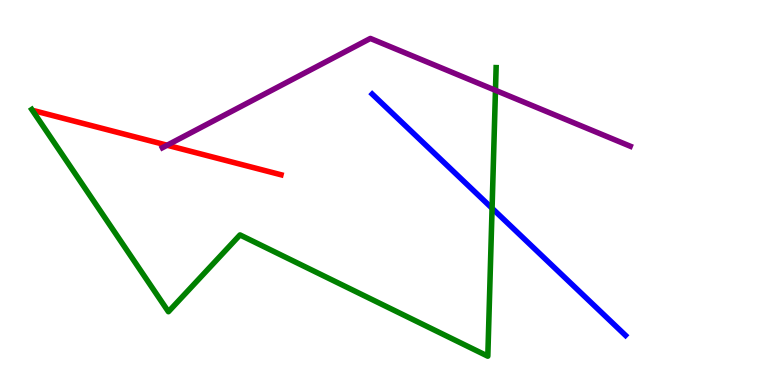[{'lines': ['blue', 'red'], 'intersections': []}, {'lines': ['green', 'red'], 'intersections': []}, {'lines': ['purple', 'red'], 'intersections': [{'x': 2.16, 'y': 6.23}]}, {'lines': ['blue', 'green'], 'intersections': [{'x': 6.35, 'y': 4.59}]}, {'lines': ['blue', 'purple'], 'intersections': []}, {'lines': ['green', 'purple'], 'intersections': [{'x': 6.39, 'y': 7.65}]}]